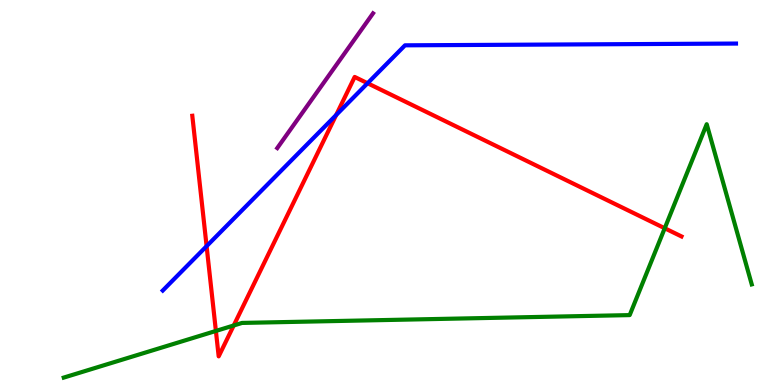[{'lines': ['blue', 'red'], 'intersections': [{'x': 2.67, 'y': 3.61}, {'x': 4.34, 'y': 7.01}, {'x': 4.74, 'y': 7.84}]}, {'lines': ['green', 'red'], 'intersections': [{'x': 2.79, 'y': 1.4}, {'x': 3.02, 'y': 1.55}, {'x': 8.58, 'y': 4.07}]}, {'lines': ['purple', 'red'], 'intersections': []}, {'lines': ['blue', 'green'], 'intersections': []}, {'lines': ['blue', 'purple'], 'intersections': []}, {'lines': ['green', 'purple'], 'intersections': []}]